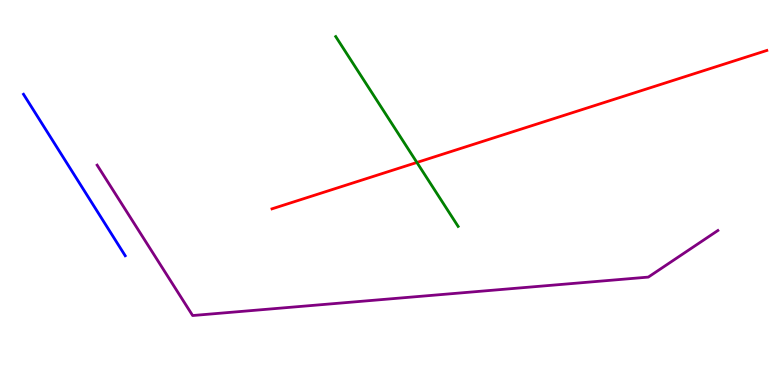[{'lines': ['blue', 'red'], 'intersections': []}, {'lines': ['green', 'red'], 'intersections': [{'x': 5.38, 'y': 5.78}]}, {'lines': ['purple', 'red'], 'intersections': []}, {'lines': ['blue', 'green'], 'intersections': []}, {'lines': ['blue', 'purple'], 'intersections': []}, {'lines': ['green', 'purple'], 'intersections': []}]